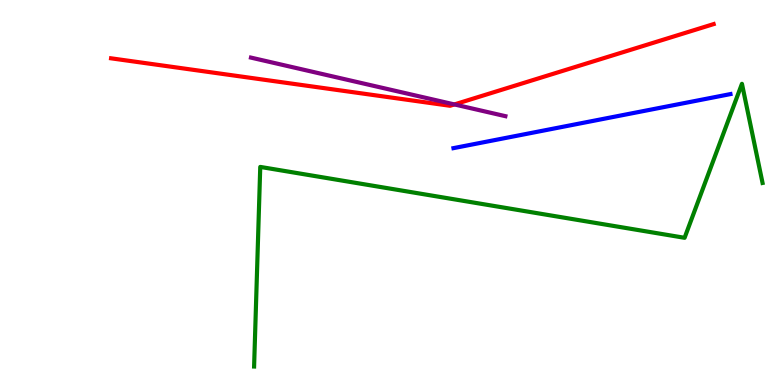[{'lines': ['blue', 'red'], 'intersections': []}, {'lines': ['green', 'red'], 'intersections': []}, {'lines': ['purple', 'red'], 'intersections': [{'x': 5.86, 'y': 7.29}]}, {'lines': ['blue', 'green'], 'intersections': []}, {'lines': ['blue', 'purple'], 'intersections': []}, {'lines': ['green', 'purple'], 'intersections': []}]